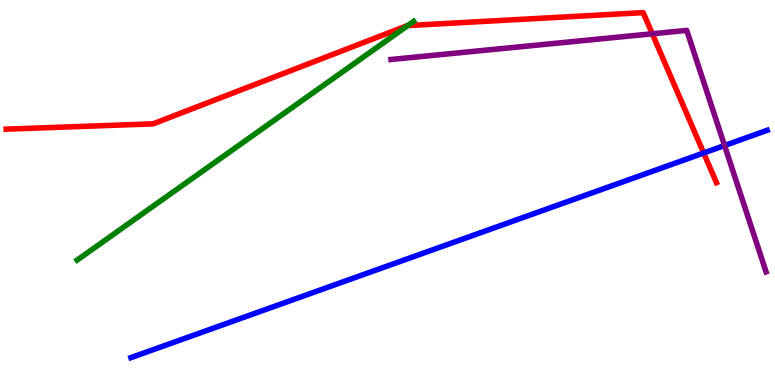[{'lines': ['blue', 'red'], 'intersections': [{'x': 9.08, 'y': 6.03}]}, {'lines': ['green', 'red'], 'intersections': [{'x': 5.26, 'y': 9.34}]}, {'lines': ['purple', 'red'], 'intersections': [{'x': 8.42, 'y': 9.12}]}, {'lines': ['blue', 'green'], 'intersections': []}, {'lines': ['blue', 'purple'], 'intersections': [{'x': 9.35, 'y': 6.22}]}, {'lines': ['green', 'purple'], 'intersections': []}]